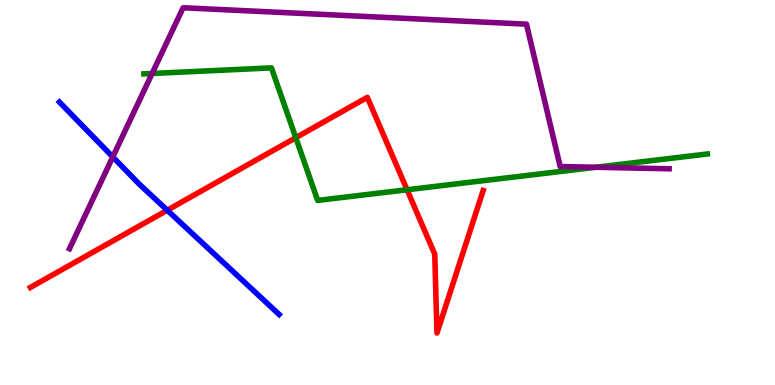[{'lines': ['blue', 'red'], 'intersections': [{'x': 2.16, 'y': 4.54}]}, {'lines': ['green', 'red'], 'intersections': [{'x': 3.82, 'y': 6.42}, {'x': 5.25, 'y': 5.07}]}, {'lines': ['purple', 'red'], 'intersections': []}, {'lines': ['blue', 'green'], 'intersections': []}, {'lines': ['blue', 'purple'], 'intersections': [{'x': 1.46, 'y': 5.92}]}, {'lines': ['green', 'purple'], 'intersections': [{'x': 1.96, 'y': 8.09}, {'x': 7.69, 'y': 5.66}]}]